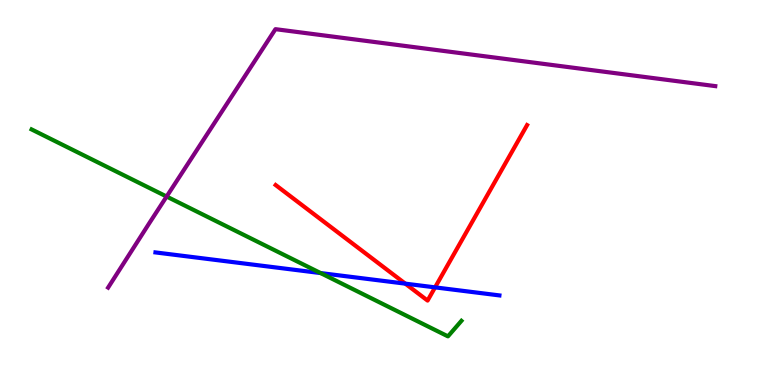[{'lines': ['blue', 'red'], 'intersections': [{'x': 5.23, 'y': 2.63}, {'x': 5.61, 'y': 2.54}]}, {'lines': ['green', 'red'], 'intersections': []}, {'lines': ['purple', 'red'], 'intersections': []}, {'lines': ['blue', 'green'], 'intersections': [{'x': 4.14, 'y': 2.91}]}, {'lines': ['blue', 'purple'], 'intersections': []}, {'lines': ['green', 'purple'], 'intersections': [{'x': 2.15, 'y': 4.9}]}]